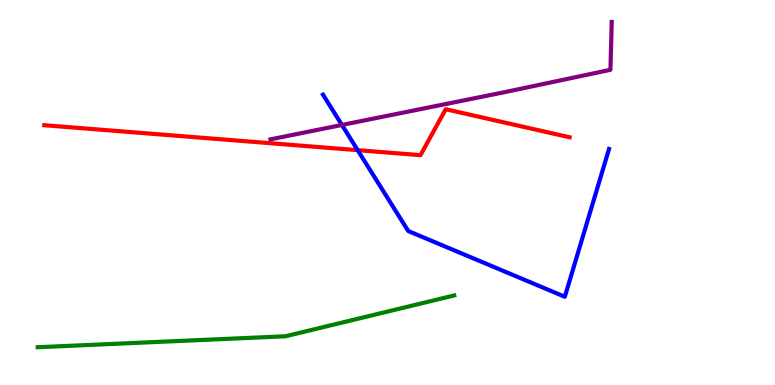[{'lines': ['blue', 'red'], 'intersections': [{'x': 4.62, 'y': 6.1}]}, {'lines': ['green', 'red'], 'intersections': []}, {'lines': ['purple', 'red'], 'intersections': []}, {'lines': ['blue', 'green'], 'intersections': []}, {'lines': ['blue', 'purple'], 'intersections': [{'x': 4.41, 'y': 6.75}]}, {'lines': ['green', 'purple'], 'intersections': []}]